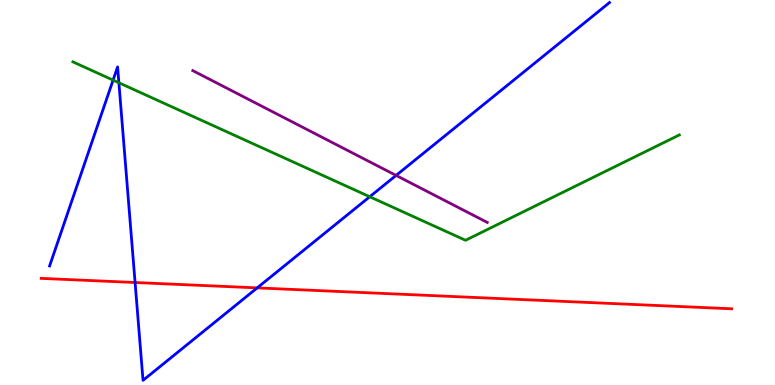[{'lines': ['blue', 'red'], 'intersections': [{'x': 1.74, 'y': 2.66}, {'x': 3.32, 'y': 2.52}]}, {'lines': ['green', 'red'], 'intersections': []}, {'lines': ['purple', 'red'], 'intersections': []}, {'lines': ['blue', 'green'], 'intersections': [{'x': 1.46, 'y': 7.92}, {'x': 1.53, 'y': 7.85}, {'x': 4.77, 'y': 4.89}]}, {'lines': ['blue', 'purple'], 'intersections': [{'x': 5.11, 'y': 5.44}]}, {'lines': ['green', 'purple'], 'intersections': []}]